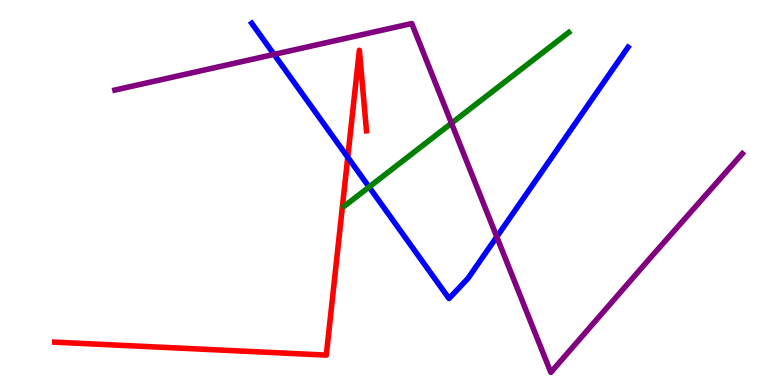[{'lines': ['blue', 'red'], 'intersections': [{'x': 4.49, 'y': 5.92}]}, {'lines': ['green', 'red'], 'intersections': []}, {'lines': ['purple', 'red'], 'intersections': []}, {'lines': ['blue', 'green'], 'intersections': [{'x': 4.76, 'y': 5.14}]}, {'lines': ['blue', 'purple'], 'intersections': [{'x': 3.54, 'y': 8.59}, {'x': 6.41, 'y': 3.85}]}, {'lines': ['green', 'purple'], 'intersections': [{'x': 5.83, 'y': 6.8}]}]